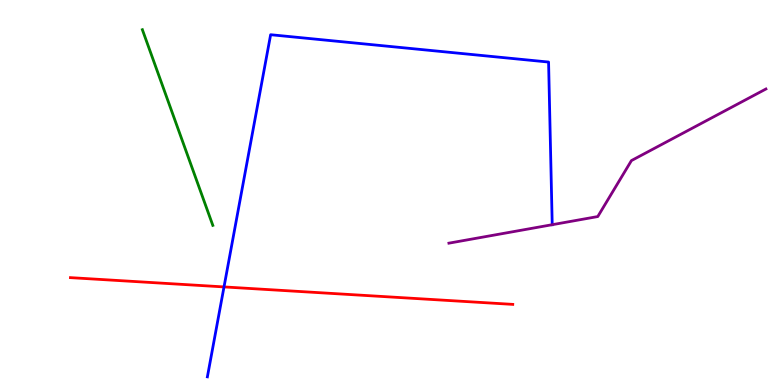[{'lines': ['blue', 'red'], 'intersections': [{'x': 2.89, 'y': 2.55}]}, {'lines': ['green', 'red'], 'intersections': []}, {'lines': ['purple', 'red'], 'intersections': []}, {'lines': ['blue', 'green'], 'intersections': []}, {'lines': ['blue', 'purple'], 'intersections': [{'x': 7.13, 'y': 4.16}]}, {'lines': ['green', 'purple'], 'intersections': []}]